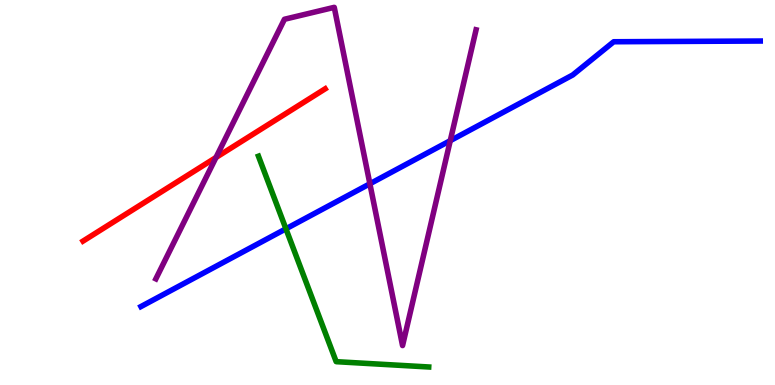[{'lines': ['blue', 'red'], 'intersections': []}, {'lines': ['green', 'red'], 'intersections': []}, {'lines': ['purple', 'red'], 'intersections': [{'x': 2.79, 'y': 5.91}]}, {'lines': ['blue', 'green'], 'intersections': [{'x': 3.69, 'y': 4.06}]}, {'lines': ['blue', 'purple'], 'intersections': [{'x': 4.77, 'y': 5.23}, {'x': 5.81, 'y': 6.35}]}, {'lines': ['green', 'purple'], 'intersections': []}]